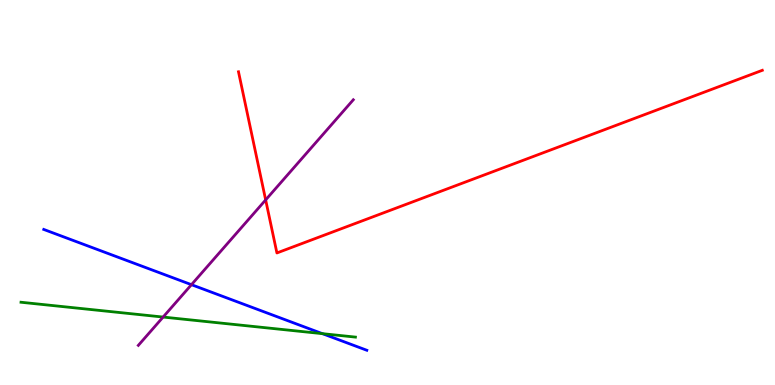[{'lines': ['blue', 'red'], 'intersections': []}, {'lines': ['green', 'red'], 'intersections': []}, {'lines': ['purple', 'red'], 'intersections': [{'x': 3.43, 'y': 4.81}]}, {'lines': ['blue', 'green'], 'intersections': [{'x': 4.16, 'y': 1.33}]}, {'lines': ['blue', 'purple'], 'intersections': [{'x': 2.47, 'y': 2.61}]}, {'lines': ['green', 'purple'], 'intersections': [{'x': 2.1, 'y': 1.76}]}]